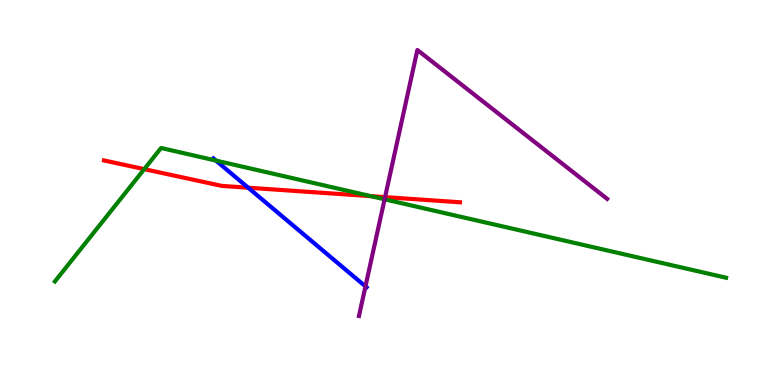[{'lines': ['blue', 'red'], 'intersections': [{'x': 3.2, 'y': 5.12}]}, {'lines': ['green', 'red'], 'intersections': [{'x': 1.86, 'y': 5.61}, {'x': 4.79, 'y': 4.91}]}, {'lines': ['purple', 'red'], 'intersections': [{'x': 4.97, 'y': 4.88}]}, {'lines': ['blue', 'green'], 'intersections': [{'x': 2.79, 'y': 5.83}]}, {'lines': ['blue', 'purple'], 'intersections': [{'x': 4.72, 'y': 2.56}]}, {'lines': ['green', 'purple'], 'intersections': [{'x': 4.96, 'y': 4.82}]}]